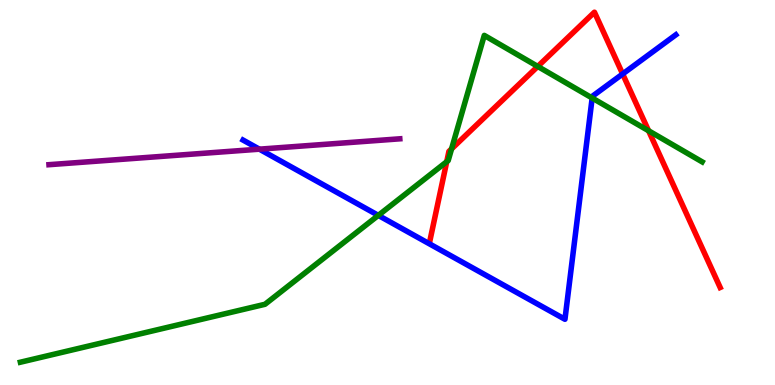[{'lines': ['blue', 'red'], 'intersections': [{'x': 8.03, 'y': 8.08}]}, {'lines': ['green', 'red'], 'intersections': [{'x': 5.76, 'y': 5.8}, {'x': 5.83, 'y': 6.13}, {'x': 6.94, 'y': 8.27}, {'x': 8.37, 'y': 6.6}]}, {'lines': ['purple', 'red'], 'intersections': []}, {'lines': ['blue', 'green'], 'intersections': [{'x': 4.88, 'y': 4.41}, {'x': 7.64, 'y': 7.45}]}, {'lines': ['blue', 'purple'], 'intersections': [{'x': 3.35, 'y': 6.13}]}, {'lines': ['green', 'purple'], 'intersections': []}]